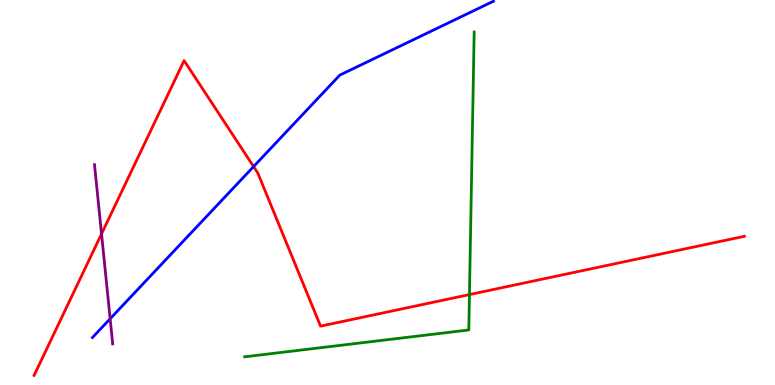[{'lines': ['blue', 'red'], 'intersections': [{'x': 3.27, 'y': 5.67}]}, {'lines': ['green', 'red'], 'intersections': [{'x': 6.06, 'y': 2.35}]}, {'lines': ['purple', 'red'], 'intersections': [{'x': 1.31, 'y': 3.92}]}, {'lines': ['blue', 'green'], 'intersections': []}, {'lines': ['blue', 'purple'], 'intersections': [{'x': 1.42, 'y': 1.72}]}, {'lines': ['green', 'purple'], 'intersections': []}]